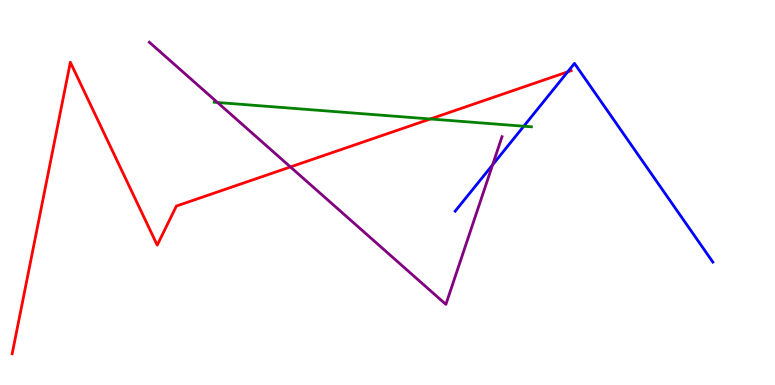[{'lines': ['blue', 'red'], 'intersections': [{'x': 7.32, 'y': 8.13}]}, {'lines': ['green', 'red'], 'intersections': [{'x': 5.55, 'y': 6.91}]}, {'lines': ['purple', 'red'], 'intersections': [{'x': 3.75, 'y': 5.66}]}, {'lines': ['blue', 'green'], 'intersections': [{'x': 6.76, 'y': 6.72}]}, {'lines': ['blue', 'purple'], 'intersections': [{'x': 6.36, 'y': 5.72}]}, {'lines': ['green', 'purple'], 'intersections': [{'x': 2.81, 'y': 7.34}]}]